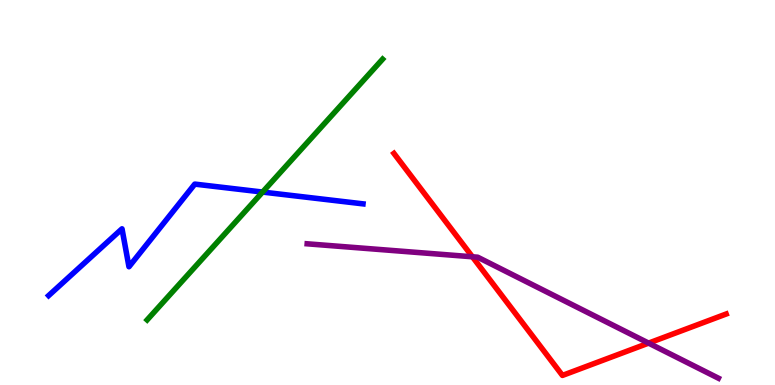[{'lines': ['blue', 'red'], 'intersections': []}, {'lines': ['green', 'red'], 'intersections': []}, {'lines': ['purple', 'red'], 'intersections': [{'x': 6.1, 'y': 3.33}, {'x': 8.37, 'y': 1.09}]}, {'lines': ['blue', 'green'], 'intersections': [{'x': 3.39, 'y': 5.01}]}, {'lines': ['blue', 'purple'], 'intersections': []}, {'lines': ['green', 'purple'], 'intersections': []}]